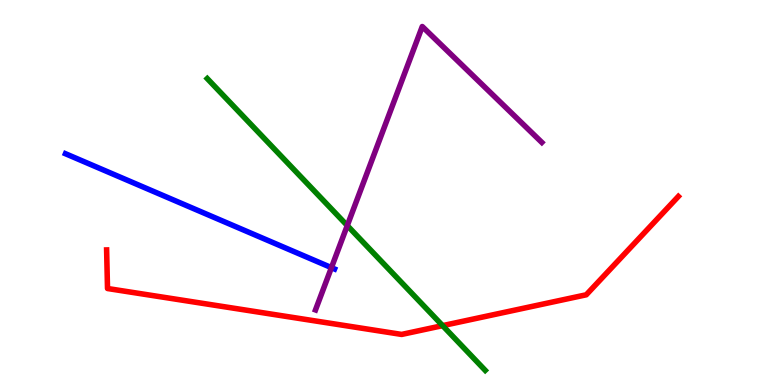[{'lines': ['blue', 'red'], 'intersections': []}, {'lines': ['green', 'red'], 'intersections': [{'x': 5.71, 'y': 1.54}]}, {'lines': ['purple', 'red'], 'intersections': []}, {'lines': ['blue', 'green'], 'intersections': []}, {'lines': ['blue', 'purple'], 'intersections': [{'x': 4.28, 'y': 3.05}]}, {'lines': ['green', 'purple'], 'intersections': [{'x': 4.48, 'y': 4.14}]}]